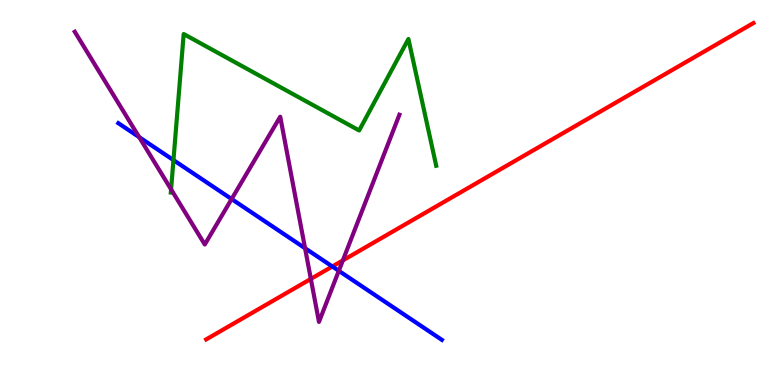[{'lines': ['blue', 'red'], 'intersections': [{'x': 4.29, 'y': 3.08}]}, {'lines': ['green', 'red'], 'intersections': []}, {'lines': ['purple', 'red'], 'intersections': [{'x': 4.01, 'y': 2.76}, {'x': 4.42, 'y': 3.24}]}, {'lines': ['blue', 'green'], 'intersections': [{'x': 2.24, 'y': 5.84}]}, {'lines': ['blue', 'purple'], 'intersections': [{'x': 1.8, 'y': 6.44}, {'x': 2.99, 'y': 4.83}, {'x': 3.94, 'y': 3.55}, {'x': 4.37, 'y': 2.97}]}, {'lines': ['green', 'purple'], 'intersections': [{'x': 2.21, 'y': 5.08}]}]